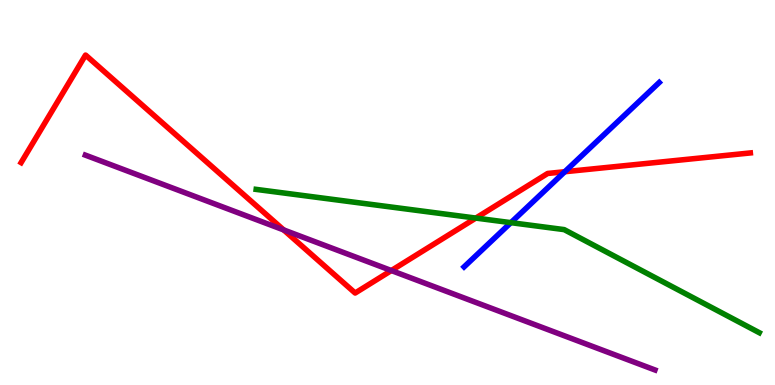[{'lines': ['blue', 'red'], 'intersections': [{'x': 7.29, 'y': 5.54}]}, {'lines': ['green', 'red'], 'intersections': [{'x': 6.14, 'y': 4.34}]}, {'lines': ['purple', 'red'], 'intersections': [{'x': 3.66, 'y': 4.03}, {'x': 5.05, 'y': 2.97}]}, {'lines': ['blue', 'green'], 'intersections': [{'x': 6.59, 'y': 4.22}]}, {'lines': ['blue', 'purple'], 'intersections': []}, {'lines': ['green', 'purple'], 'intersections': []}]